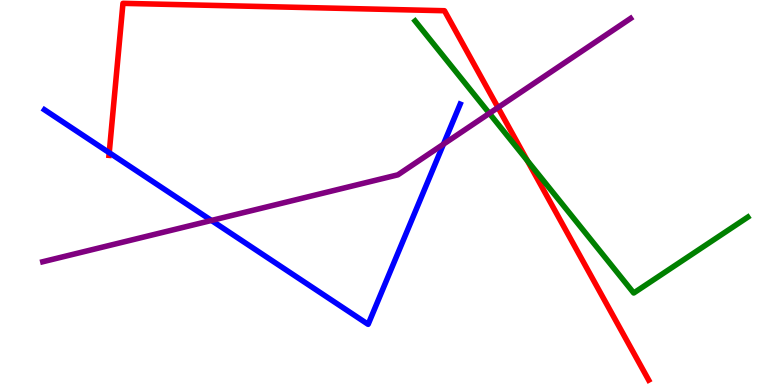[{'lines': ['blue', 'red'], 'intersections': [{'x': 1.41, 'y': 6.03}]}, {'lines': ['green', 'red'], 'intersections': [{'x': 6.8, 'y': 5.83}]}, {'lines': ['purple', 'red'], 'intersections': [{'x': 6.43, 'y': 7.21}]}, {'lines': ['blue', 'green'], 'intersections': []}, {'lines': ['blue', 'purple'], 'intersections': [{'x': 2.73, 'y': 4.27}, {'x': 5.72, 'y': 6.25}]}, {'lines': ['green', 'purple'], 'intersections': [{'x': 6.31, 'y': 7.06}]}]